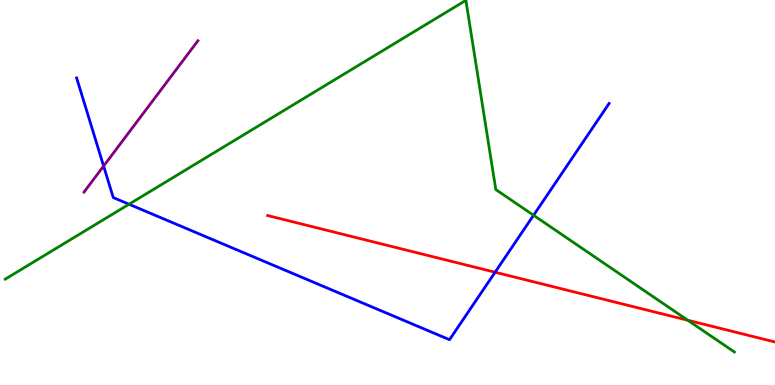[{'lines': ['blue', 'red'], 'intersections': [{'x': 6.39, 'y': 2.93}]}, {'lines': ['green', 'red'], 'intersections': [{'x': 8.87, 'y': 1.68}]}, {'lines': ['purple', 'red'], 'intersections': []}, {'lines': ['blue', 'green'], 'intersections': [{'x': 1.66, 'y': 4.7}, {'x': 6.88, 'y': 4.41}]}, {'lines': ['blue', 'purple'], 'intersections': [{'x': 1.34, 'y': 5.69}]}, {'lines': ['green', 'purple'], 'intersections': []}]